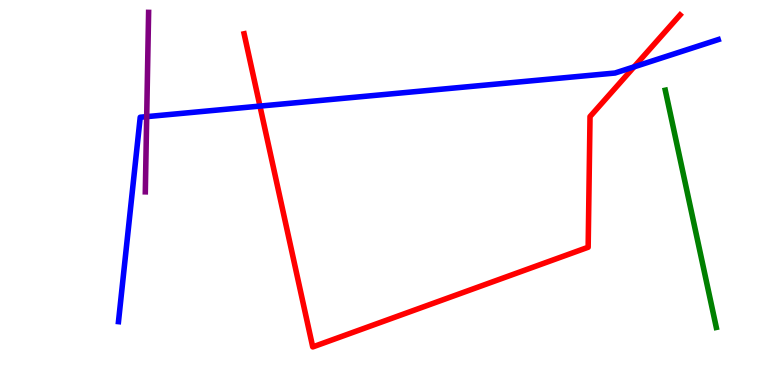[{'lines': ['blue', 'red'], 'intersections': [{'x': 3.35, 'y': 7.24}, {'x': 8.18, 'y': 8.26}]}, {'lines': ['green', 'red'], 'intersections': []}, {'lines': ['purple', 'red'], 'intersections': []}, {'lines': ['blue', 'green'], 'intersections': []}, {'lines': ['blue', 'purple'], 'intersections': [{'x': 1.89, 'y': 6.97}]}, {'lines': ['green', 'purple'], 'intersections': []}]